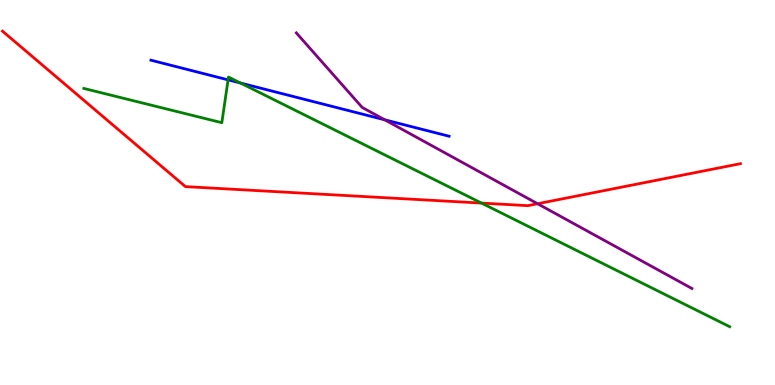[{'lines': ['blue', 'red'], 'intersections': []}, {'lines': ['green', 'red'], 'intersections': [{'x': 6.21, 'y': 4.73}]}, {'lines': ['purple', 'red'], 'intersections': [{'x': 6.94, 'y': 4.71}]}, {'lines': ['blue', 'green'], 'intersections': [{'x': 2.94, 'y': 7.93}, {'x': 3.1, 'y': 7.84}]}, {'lines': ['blue', 'purple'], 'intersections': [{'x': 4.97, 'y': 6.89}]}, {'lines': ['green', 'purple'], 'intersections': []}]